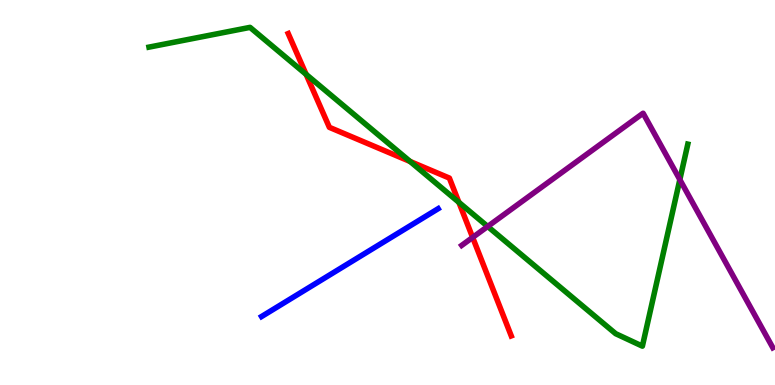[{'lines': ['blue', 'red'], 'intersections': []}, {'lines': ['green', 'red'], 'intersections': [{'x': 3.95, 'y': 8.07}, {'x': 5.29, 'y': 5.81}, {'x': 5.92, 'y': 4.74}]}, {'lines': ['purple', 'red'], 'intersections': [{'x': 6.1, 'y': 3.83}]}, {'lines': ['blue', 'green'], 'intersections': []}, {'lines': ['blue', 'purple'], 'intersections': []}, {'lines': ['green', 'purple'], 'intersections': [{'x': 6.29, 'y': 4.12}, {'x': 8.77, 'y': 5.33}]}]